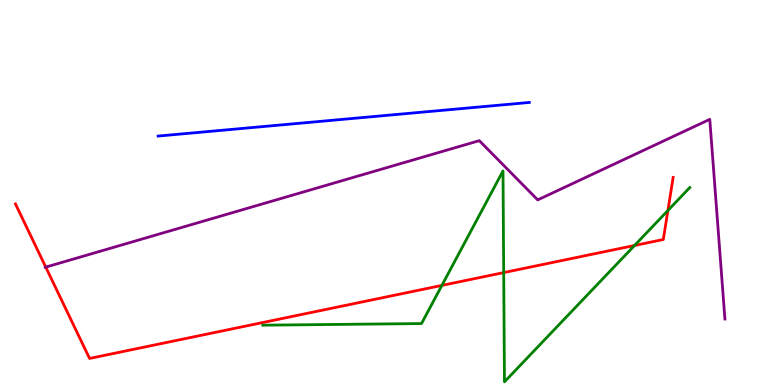[{'lines': ['blue', 'red'], 'intersections': []}, {'lines': ['green', 'red'], 'intersections': [{'x': 5.7, 'y': 2.59}, {'x': 6.5, 'y': 2.92}, {'x': 8.19, 'y': 3.62}, {'x': 8.62, 'y': 4.53}]}, {'lines': ['purple', 'red'], 'intersections': [{'x': 0.591, 'y': 3.06}]}, {'lines': ['blue', 'green'], 'intersections': []}, {'lines': ['blue', 'purple'], 'intersections': []}, {'lines': ['green', 'purple'], 'intersections': []}]